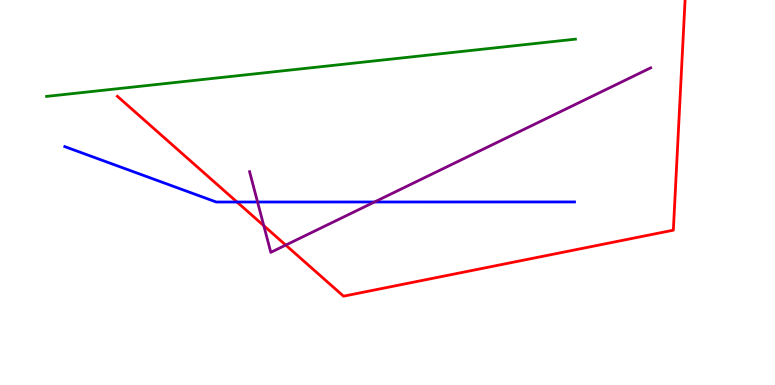[{'lines': ['blue', 'red'], 'intersections': [{'x': 3.06, 'y': 4.75}]}, {'lines': ['green', 'red'], 'intersections': []}, {'lines': ['purple', 'red'], 'intersections': [{'x': 3.4, 'y': 4.14}, {'x': 3.69, 'y': 3.63}]}, {'lines': ['blue', 'green'], 'intersections': []}, {'lines': ['blue', 'purple'], 'intersections': [{'x': 3.32, 'y': 4.75}, {'x': 4.83, 'y': 4.75}]}, {'lines': ['green', 'purple'], 'intersections': []}]